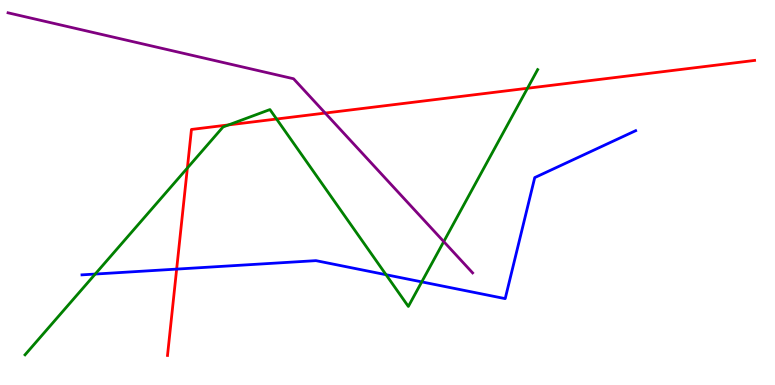[{'lines': ['blue', 'red'], 'intersections': [{'x': 2.28, 'y': 3.01}]}, {'lines': ['green', 'red'], 'intersections': [{'x': 2.42, 'y': 5.64}, {'x': 2.95, 'y': 6.76}, {'x': 3.57, 'y': 6.91}, {'x': 6.81, 'y': 7.71}]}, {'lines': ['purple', 'red'], 'intersections': [{'x': 4.2, 'y': 7.06}]}, {'lines': ['blue', 'green'], 'intersections': [{'x': 1.23, 'y': 2.88}, {'x': 4.98, 'y': 2.86}, {'x': 5.44, 'y': 2.68}]}, {'lines': ['blue', 'purple'], 'intersections': []}, {'lines': ['green', 'purple'], 'intersections': [{'x': 5.73, 'y': 3.72}]}]